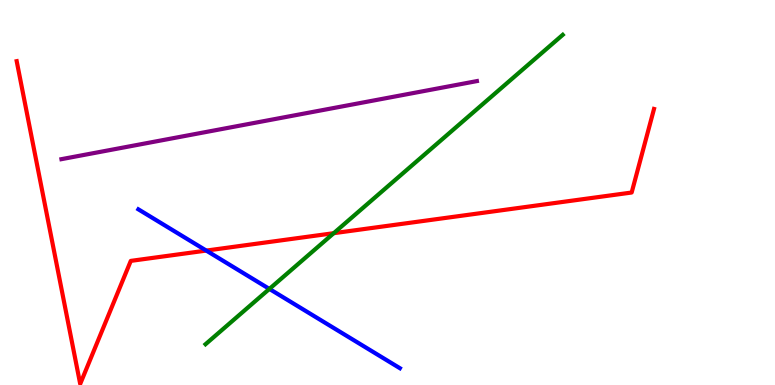[{'lines': ['blue', 'red'], 'intersections': [{'x': 2.66, 'y': 3.49}]}, {'lines': ['green', 'red'], 'intersections': [{'x': 4.31, 'y': 3.94}]}, {'lines': ['purple', 'red'], 'intersections': []}, {'lines': ['blue', 'green'], 'intersections': [{'x': 3.48, 'y': 2.5}]}, {'lines': ['blue', 'purple'], 'intersections': []}, {'lines': ['green', 'purple'], 'intersections': []}]